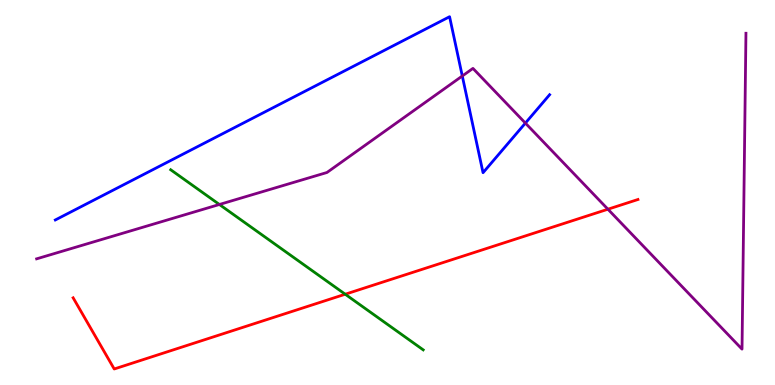[{'lines': ['blue', 'red'], 'intersections': []}, {'lines': ['green', 'red'], 'intersections': [{'x': 4.45, 'y': 2.36}]}, {'lines': ['purple', 'red'], 'intersections': [{'x': 7.84, 'y': 4.57}]}, {'lines': ['blue', 'green'], 'intersections': []}, {'lines': ['blue', 'purple'], 'intersections': [{'x': 5.97, 'y': 8.03}, {'x': 6.78, 'y': 6.8}]}, {'lines': ['green', 'purple'], 'intersections': [{'x': 2.83, 'y': 4.69}]}]